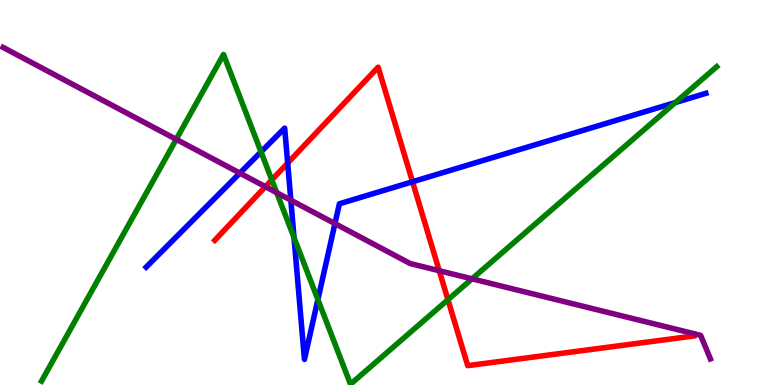[{'lines': ['blue', 'red'], 'intersections': [{'x': 3.71, 'y': 5.76}, {'x': 5.32, 'y': 5.28}]}, {'lines': ['green', 'red'], 'intersections': [{'x': 3.51, 'y': 5.33}, {'x': 5.78, 'y': 2.22}]}, {'lines': ['purple', 'red'], 'intersections': [{'x': 3.42, 'y': 5.15}, {'x': 5.67, 'y': 2.97}]}, {'lines': ['blue', 'green'], 'intersections': [{'x': 3.37, 'y': 6.06}, {'x': 3.79, 'y': 3.83}, {'x': 4.1, 'y': 2.22}, {'x': 8.71, 'y': 7.34}]}, {'lines': ['blue', 'purple'], 'intersections': [{'x': 3.09, 'y': 5.5}, {'x': 3.75, 'y': 4.8}, {'x': 4.32, 'y': 4.19}]}, {'lines': ['green', 'purple'], 'intersections': [{'x': 2.27, 'y': 6.38}, {'x': 3.57, 'y': 4.99}, {'x': 6.09, 'y': 2.76}]}]